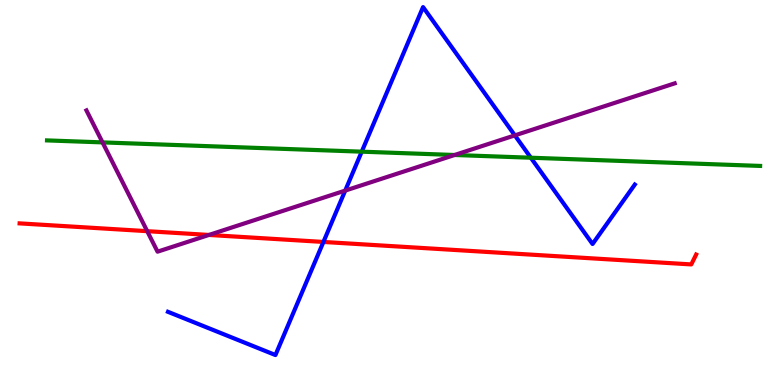[{'lines': ['blue', 'red'], 'intersections': [{'x': 4.17, 'y': 3.72}]}, {'lines': ['green', 'red'], 'intersections': []}, {'lines': ['purple', 'red'], 'intersections': [{'x': 1.9, 'y': 4.0}, {'x': 2.7, 'y': 3.9}]}, {'lines': ['blue', 'green'], 'intersections': [{'x': 4.67, 'y': 6.06}, {'x': 6.85, 'y': 5.9}]}, {'lines': ['blue', 'purple'], 'intersections': [{'x': 4.45, 'y': 5.05}, {'x': 6.64, 'y': 6.48}]}, {'lines': ['green', 'purple'], 'intersections': [{'x': 1.32, 'y': 6.3}, {'x': 5.87, 'y': 5.97}]}]